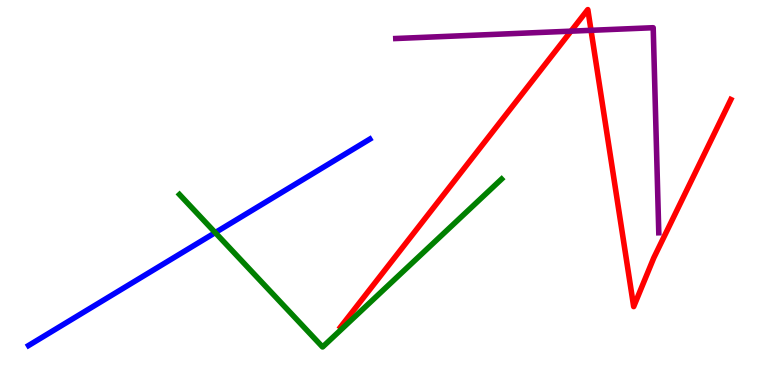[{'lines': ['blue', 'red'], 'intersections': []}, {'lines': ['green', 'red'], 'intersections': []}, {'lines': ['purple', 'red'], 'intersections': [{'x': 7.37, 'y': 9.19}, {'x': 7.63, 'y': 9.21}]}, {'lines': ['blue', 'green'], 'intersections': [{'x': 2.78, 'y': 3.96}]}, {'lines': ['blue', 'purple'], 'intersections': []}, {'lines': ['green', 'purple'], 'intersections': []}]